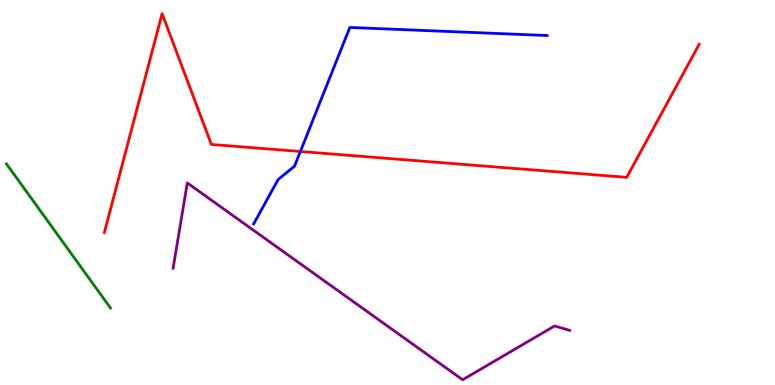[{'lines': ['blue', 'red'], 'intersections': [{'x': 3.88, 'y': 6.07}]}, {'lines': ['green', 'red'], 'intersections': []}, {'lines': ['purple', 'red'], 'intersections': []}, {'lines': ['blue', 'green'], 'intersections': []}, {'lines': ['blue', 'purple'], 'intersections': []}, {'lines': ['green', 'purple'], 'intersections': []}]